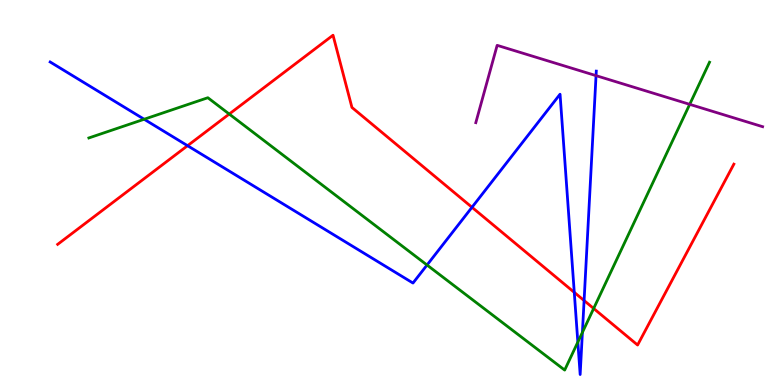[{'lines': ['blue', 'red'], 'intersections': [{'x': 2.42, 'y': 6.22}, {'x': 6.09, 'y': 4.62}, {'x': 7.41, 'y': 2.41}, {'x': 7.54, 'y': 2.19}]}, {'lines': ['green', 'red'], 'intersections': [{'x': 2.96, 'y': 7.04}, {'x': 7.66, 'y': 1.99}]}, {'lines': ['purple', 'red'], 'intersections': []}, {'lines': ['blue', 'green'], 'intersections': [{'x': 1.86, 'y': 6.9}, {'x': 5.51, 'y': 3.12}, {'x': 7.46, 'y': 1.11}, {'x': 7.51, 'y': 1.37}]}, {'lines': ['blue', 'purple'], 'intersections': [{'x': 7.69, 'y': 8.04}]}, {'lines': ['green', 'purple'], 'intersections': [{'x': 8.9, 'y': 7.29}]}]